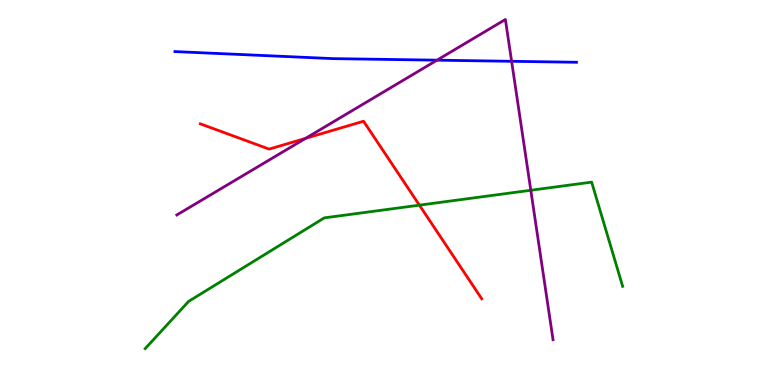[{'lines': ['blue', 'red'], 'intersections': []}, {'lines': ['green', 'red'], 'intersections': [{'x': 5.41, 'y': 4.67}]}, {'lines': ['purple', 'red'], 'intersections': [{'x': 3.94, 'y': 6.41}]}, {'lines': ['blue', 'green'], 'intersections': []}, {'lines': ['blue', 'purple'], 'intersections': [{'x': 5.64, 'y': 8.44}, {'x': 6.6, 'y': 8.41}]}, {'lines': ['green', 'purple'], 'intersections': [{'x': 6.85, 'y': 5.06}]}]